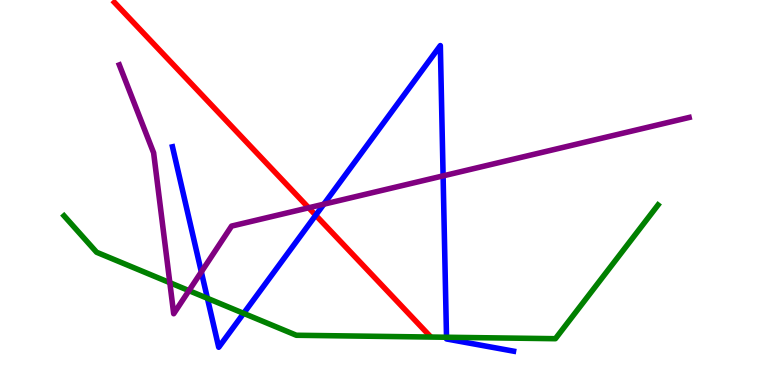[{'lines': ['blue', 'red'], 'intersections': [{'x': 4.07, 'y': 4.41}]}, {'lines': ['green', 'red'], 'intersections': []}, {'lines': ['purple', 'red'], 'intersections': [{'x': 3.98, 'y': 4.6}]}, {'lines': ['blue', 'green'], 'intersections': [{'x': 2.68, 'y': 2.25}, {'x': 3.14, 'y': 1.86}, {'x': 5.76, 'y': 1.24}]}, {'lines': ['blue', 'purple'], 'intersections': [{'x': 2.6, 'y': 2.94}, {'x': 4.18, 'y': 4.7}, {'x': 5.72, 'y': 5.43}]}, {'lines': ['green', 'purple'], 'intersections': [{'x': 2.19, 'y': 2.66}, {'x': 2.44, 'y': 2.45}]}]